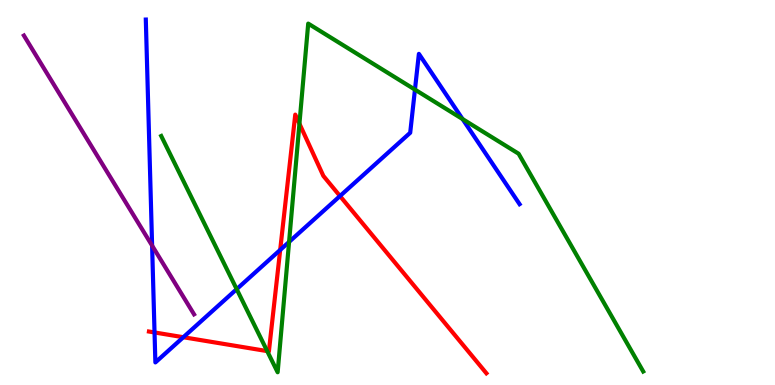[{'lines': ['blue', 'red'], 'intersections': [{'x': 1.99, 'y': 1.36}, {'x': 2.37, 'y': 1.24}, {'x': 3.62, 'y': 3.51}, {'x': 4.39, 'y': 4.91}]}, {'lines': ['green', 'red'], 'intersections': [{'x': 3.45, 'y': 0.88}, {'x': 3.86, 'y': 6.79}]}, {'lines': ['purple', 'red'], 'intersections': []}, {'lines': ['blue', 'green'], 'intersections': [{'x': 3.05, 'y': 2.49}, {'x': 3.73, 'y': 3.72}, {'x': 5.35, 'y': 7.67}, {'x': 5.97, 'y': 6.91}]}, {'lines': ['blue', 'purple'], 'intersections': [{'x': 1.96, 'y': 3.62}]}, {'lines': ['green', 'purple'], 'intersections': []}]